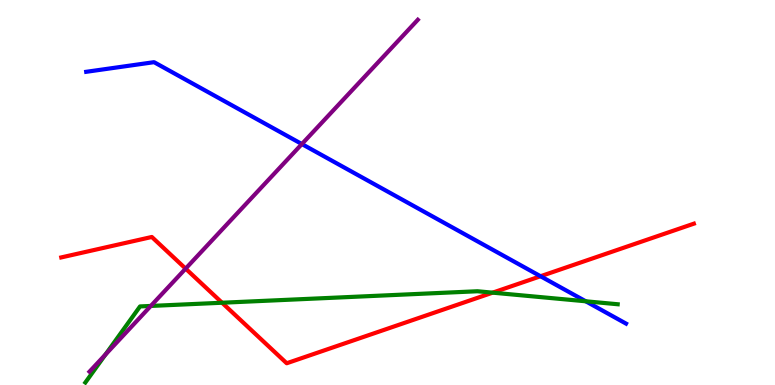[{'lines': ['blue', 'red'], 'intersections': [{'x': 6.97, 'y': 2.82}]}, {'lines': ['green', 'red'], 'intersections': [{'x': 2.87, 'y': 2.14}, {'x': 6.36, 'y': 2.4}]}, {'lines': ['purple', 'red'], 'intersections': [{'x': 2.4, 'y': 3.02}]}, {'lines': ['blue', 'green'], 'intersections': [{'x': 7.56, 'y': 2.17}]}, {'lines': ['blue', 'purple'], 'intersections': [{'x': 3.9, 'y': 6.26}]}, {'lines': ['green', 'purple'], 'intersections': [{'x': 1.36, 'y': 0.79}, {'x': 1.95, 'y': 2.05}]}]